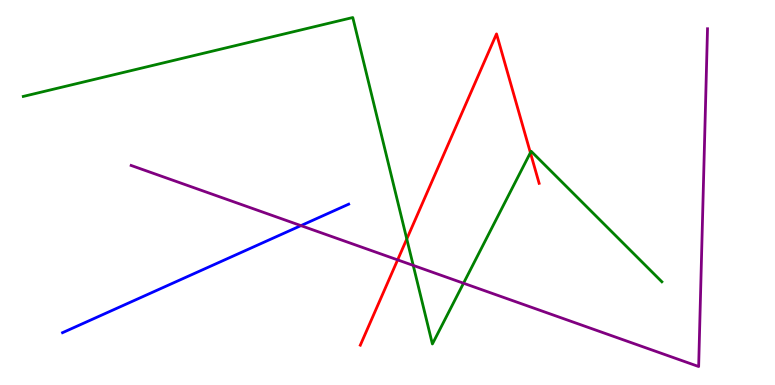[{'lines': ['blue', 'red'], 'intersections': []}, {'lines': ['green', 'red'], 'intersections': [{'x': 5.25, 'y': 3.79}, {'x': 6.84, 'y': 6.03}]}, {'lines': ['purple', 'red'], 'intersections': [{'x': 5.13, 'y': 3.25}]}, {'lines': ['blue', 'green'], 'intersections': []}, {'lines': ['blue', 'purple'], 'intersections': [{'x': 3.88, 'y': 4.14}]}, {'lines': ['green', 'purple'], 'intersections': [{'x': 5.33, 'y': 3.11}, {'x': 5.98, 'y': 2.64}]}]